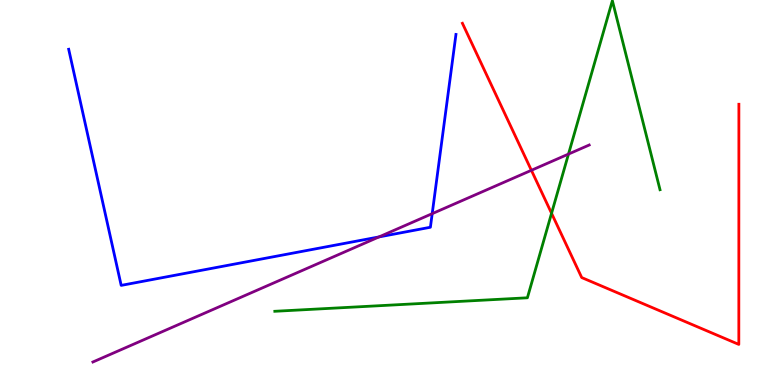[{'lines': ['blue', 'red'], 'intersections': []}, {'lines': ['green', 'red'], 'intersections': [{'x': 7.12, 'y': 4.46}]}, {'lines': ['purple', 'red'], 'intersections': [{'x': 6.86, 'y': 5.58}]}, {'lines': ['blue', 'green'], 'intersections': []}, {'lines': ['blue', 'purple'], 'intersections': [{'x': 4.89, 'y': 3.85}, {'x': 5.58, 'y': 4.45}]}, {'lines': ['green', 'purple'], 'intersections': [{'x': 7.34, 'y': 6.0}]}]